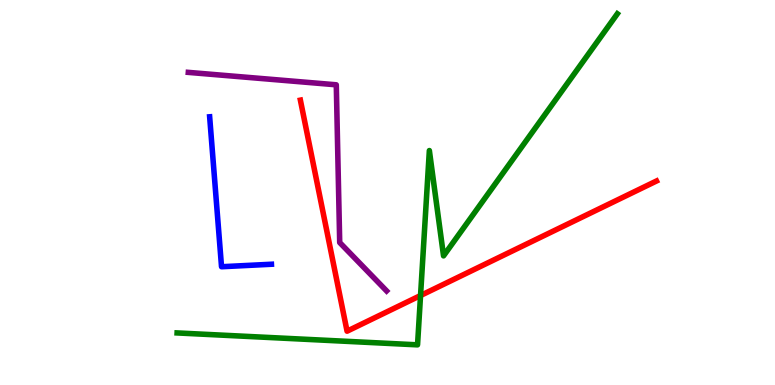[{'lines': ['blue', 'red'], 'intersections': []}, {'lines': ['green', 'red'], 'intersections': [{'x': 5.43, 'y': 2.32}]}, {'lines': ['purple', 'red'], 'intersections': []}, {'lines': ['blue', 'green'], 'intersections': []}, {'lines': ['blue', 'purple'], 'intersections': []}, {'lines': ['green', 'purple'], 'intersections': []}]